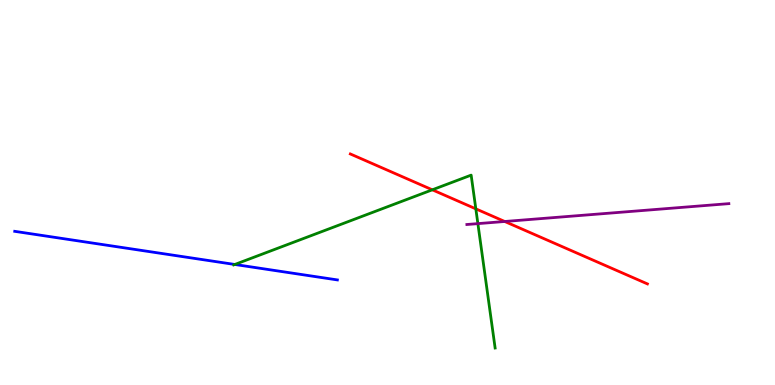[{'lines': ['blue', 'red'], 'intersections': []}, {'lines': ['green', 'red'], 'intersections': [{'x': 5.58, 'y': 5.07}, {'x': 6.14, 'y': 4.58}]}, {'lines': ['purple', 'red'], 'intersections': [{'x': 6.51, 'y': 4.25}]}, {'lines': ['blue', 'green'], 'intersections': [{'x': 3.03, 'y': 3.13}]}, {'lines': ['blue', 'purple'], 'intersections': []}, {'lines': ['green', 'purple'], 'intersections': [{'x': 6.17, 'y': 4.19}]}]